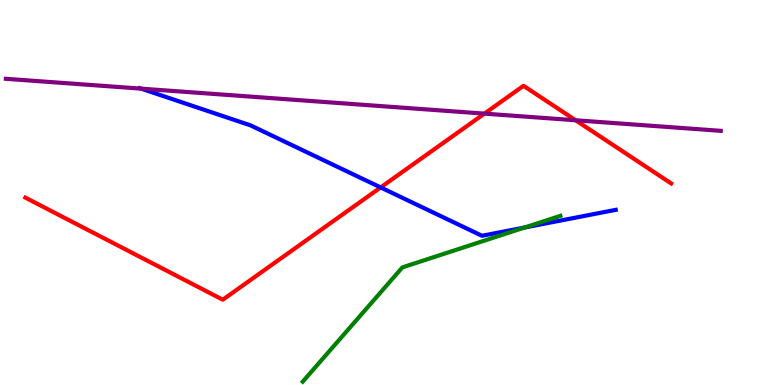[{'lines': ['blue', 'red'], 'intersections': [{'x': 4.91, 'y': 5.13}]}, {'lines': ['green', 'red'], 'intersections': []}, {'lines': ['purple', 'red'], 'intersections': [{'x': 6.25, 'y': 7.05}, {'x': 7.43, 'y': 6.88}]}, {'lines': ['blue', 'green'], 'intersections': [{'x': 6.77, 'y': 4.09}]}, {'lines': ['blue', 'purple'], 'intersections': [{'x': 1.82, 'y': 7.7}]}, {'lines': ['green', 'purple'], 'intersections': []}]